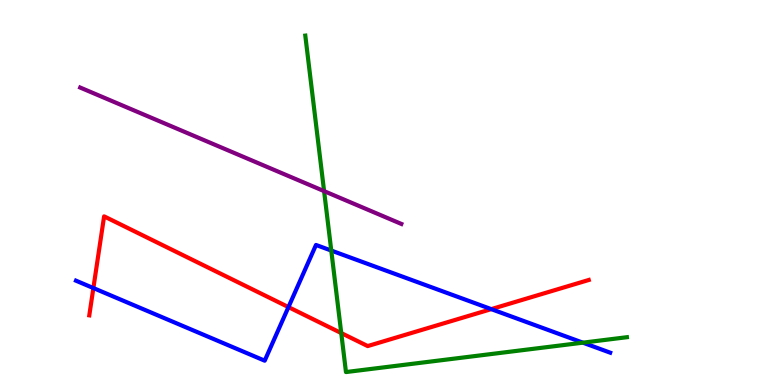[{'lines': ['blue', 'red'], 'intersections': [{'x': 1.2, 'y': 2.52}, {'x': 3.72, 'y': 2.02}, {'x': 6.34, 'y': 1.97}]}, {'lines': ['green', 'red'], 'intersections': [{'x': 4.4, 'y': 1.35}]}, {'lines': ['purple', 'red'], 'intersections': []}, {'lines': ['blue', 'green'], 'intersections': [{'x': 4.27, 'y': 3.49}, {'x': 7.52, 'y': 1.1}]}, {'lines': ['blue', 'purple'], 'intersections': []}, {'lines': ['green', 'purple'], 'intersections': [{'x': 4.18, 'y': 5.04}]}]